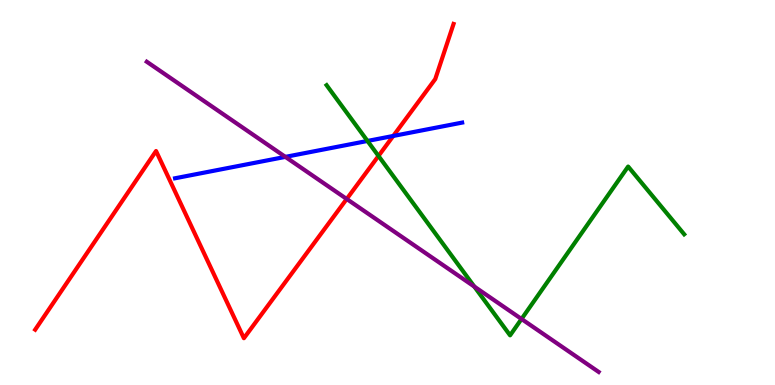[{'lines': ['blue', 'red'], 'intersections': [{'x': 5.07, 'y': 6.47}]}, {'lines': ['green', 'red'], 'intersections': [{'x': 4.88, 'y': 5.95}]}, {'lines': ['purple', 'red'], 'intersections': [{'x': 4.47, 'y': 4.83}]}, {'lines': ['blue', 'green'], 'intersections': [{'x': 4.74, 'y': 6.34}]}, {'lines': ['blue', 'purple'], 'intersections': [{'x': 3.68, 'y': 5.93}]}, {'lines': ['green', 'purple'], 'intersections': [{'x': 6.12, 'y': 2.56}, {'x': 6.73, 'y': 1.71}]}]